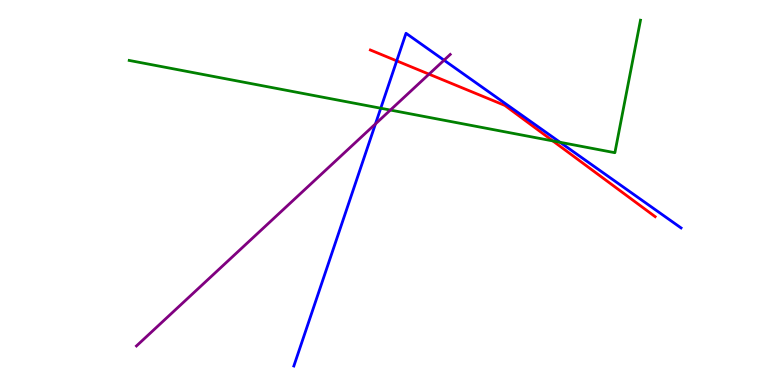[{'lines': ['blue', 'red'], 'intersections': [{'x': 5.12, 'y': 8.42}]}, {'lines': ['green', 'red'], 'intersections': [{'x': 7.13, 'y': 6.34}]}, {'lines': ['purple', 'red'], 'intersections': [{'x': 5.54, 'y': 8.07}]}, {'lines': ['blue', 'green'], 'intersections': [{'x': 4.91, 'y': 7.19}, {'x': 7.23, 'y': 6.3}]}, {'lines': ['blue', 'purple'], 'intersections': [{'x': 4.84, 'y': 6.78}, {'x': 5.73, 'y': 8.44}]}, {'lines': ['green', 'purple'], 'intersections': [{'x': 5.04, 'y': 7.14}]}]